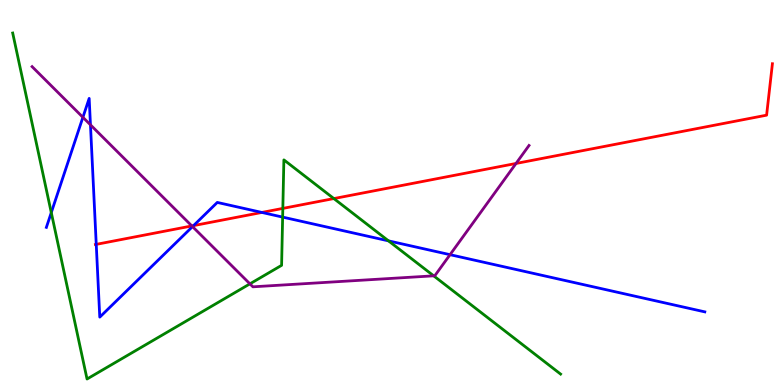[{'lines': ['blue', 'red'], 'intersections': [{'x': 1.24, 'y': 3.65}, {'x': 2.5, 'y': 4.14}, {'x': 3.38, 'y': 4.48}]}, {'lines': ['green', 'red'], 'intersections': [{'x': 3.65, 'y': 4.59}, {'x': 4.31, 'y': 4.84}]}, {'lines': ['purple', 'red'], 'intersections': [{'x': 2.48, 'y': 4.13}, {'x': 6.66, 'y': 5.75}]}, {'lines': ['blue', 'green'], 'intersections': [{'x': 0.662, 'y': 4.48}, {'x': 3.65, 'y': 4.36}, {'x': 5.01, 'y': 3.74}]}, {'lines': ['blue', 'purple'], 'intersections': [{'x': 1.07, 'y': 6.95}, {'x': 1.17, 'y': 6.76}, {'x': 2.48, 'y': 4.11}, {'x': 5.81, 'y': 3.38}]}, {'lines': ['green', 'purple'], 'intersections': [{'x': 3.22, 'y': 2.63}, {'x': 5.6, 'y': 2.84}]}]